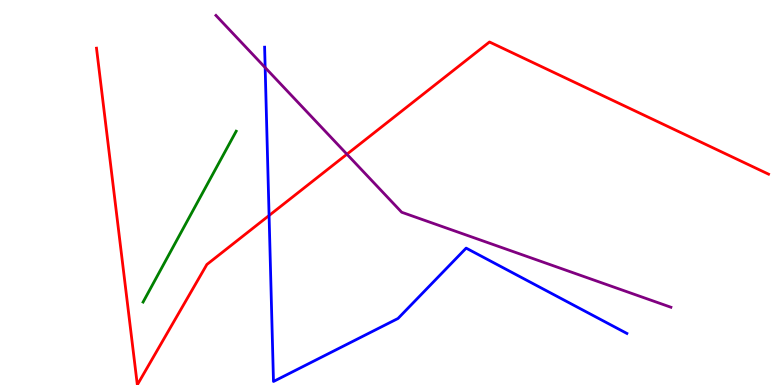[{'lines': ['blue', 'red'], 'intersections': [{'x': 3.47, 'y': 4.4}]}, {'lines': ['green', 'red'], 'intersections': []}, {'lines': ['purple', 'red'], 'intersections': [{'x': 4.48, 'y': 5.99}]}, {'lines': ['blue', 'green'], 'intersections': []}, {'lines': ['blue', 'purple'], 'intersections': [{'x': 3.42, 'y': 8.24}]}, {'lines': ['green', 'purple'], 'intersections': []}]